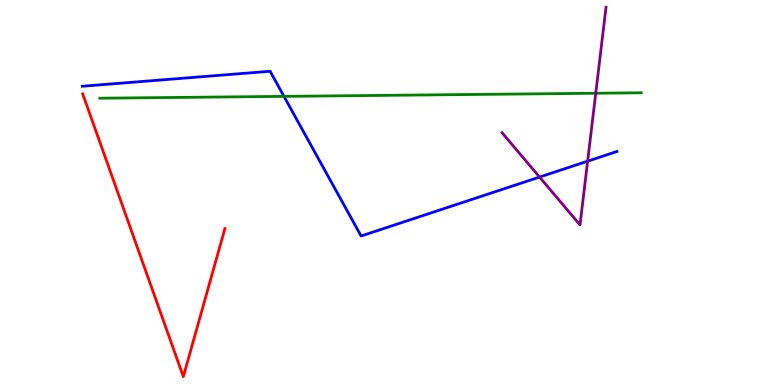[{'lines': ['blue', 'red'], 'intersections': []}, {'lines': ['green', 'red'], 'intersections': []}, {'lines': ['purple', 'red'], 'intersections': []}, {'lines': ['blue', 'green'], 'intersections': [{'x': 3.66, 'y': 7.5}]}, {'lines': ['blue', 'purple'], 'intersections': [{'x': 6.96, 'y': 5.4}, {'x': 7.58, 'y': 5.81}]}, {'lines': ['green', 'purple'], 'intersections': [{'x': 7.69, 'y': 7.58}]}]